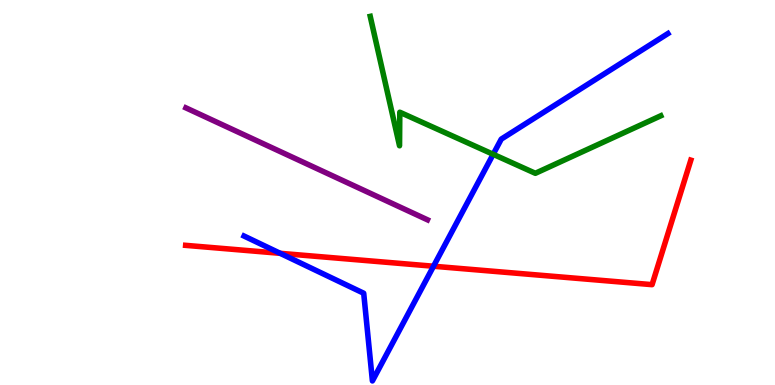[{'lines': ['blue', 'red'], 'intersections': [{'x': 3.62, 'y': 3.42}, {'x': 5.59, 'y': 3.08}]}, {'lines': ['green', 'red'], 'intersections': []}, {'lines': ['purple', 'red'], 'intersections': []}, {'lines': ['blue', 'green'], 'intersections': [{'x': 6.36, 'y': 5.99}]}, {'lines': ['blue', 'purple'], 'intersections': []}, {'lines': ['green', 'purple'], 'intersections': []}]